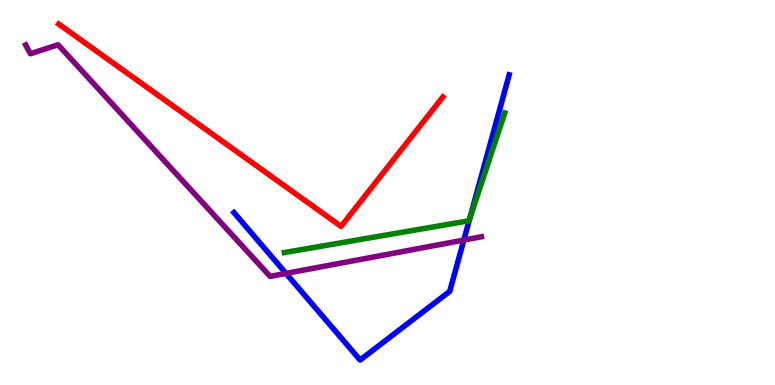[{'lines': ['blue', 'red'], 'intersections': []}, {'lines': ['green', 'red'], 'intersections': []}, {'lines': ['purple', 'red'], 'intersections': []}, {'lines': ['blue', 'green'], 'intersections': [{'x': 6.06, 'y': 4.31}]}, {'lines': ['blue', 'purple'], 'intersections': [{'x': 3.69, 'y': 2.9}, {'x': 5.98, 'y': 3.76}]}, {'lines': ['green', 'purple'], 'intersections': []}]